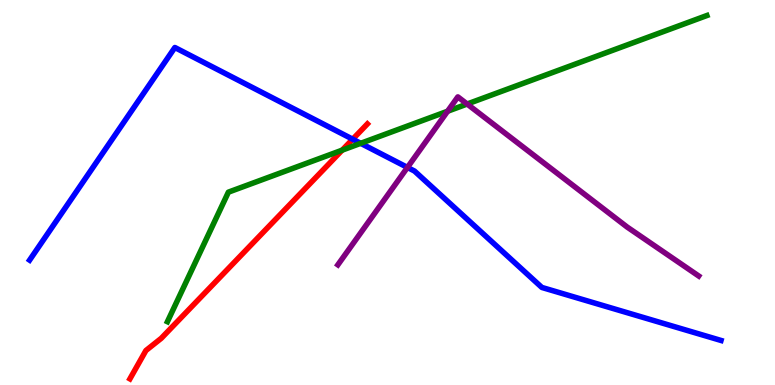[{'lines': ['blue', 'red'], 'intersections': [{'x': 4.55, 'y': 6.38}]}, {'lines': ['green', 'red'], 'intersections': [{'x': 4.41, 'y': 6.1}]}, {'lines': ['purple', 'red'], 'intersections': []}, {'lines': ['blue', 'green'], 'intersections': [{'x': 4.65, 'y': 6.28}]}, {'lines': ['blue', 'purple'], 'intersections': [{'x': 5.26, 'y': 5.65}]}, {'lines': ['green', 'purple'], 'intersections': [{'x': 5.78, 'y': 7.11}, {'x': 6.03, 'y': 7.3}]}]